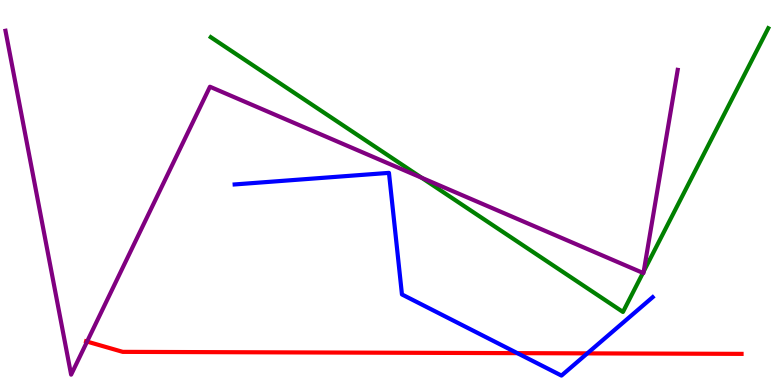[{'lines': ['blue', 'red'], 'intersections': [{'x': 6.68, 'y': 0.827}, {'x': 7.58, 'y': 0.822}]}, {'lines': ['green', 'red'], 'intersections': []}, {'lines': ['purple', 'red'], 'intersections': [{'x': 1.12, 'y': 1.13}]}, {'lines': ['blue', 'green'], 'intersections': []}, {'lines': ['blue', 'purple'], 'intersections': []}, {'lines': ['green', 'purple'], 'intersections': [{'x': 5.44, 'y': 5.38}, {'x': 8.3, 'y': 2.91}, {'x': 8.31, 'y': 2.95}]}]